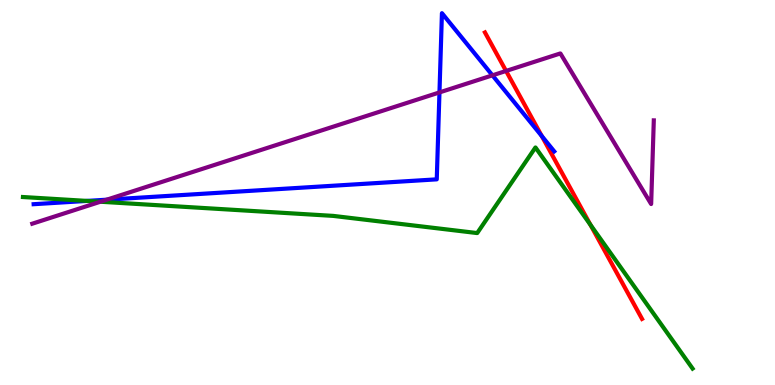[{'lines': ['blue', 'red'], 'intersections': [{'x': 6.99, 'y': 6.47}]}, {'lines': ['green', 'red'], 'intersections': [{'x': 7.62, 'y': 4.16}]}, {'lines': ['purple', 'red'], 'intersections': [{'x': 6.53, 'y': 8.16}]}, {'lines': ['blue', 'green'], 'intersections': [{'x': 1.12, 'y': 4.78}]}, {'lines': ['blue', 'purple'], 'intersections': [{'x': 1.38, 'y': 4.81}, {'x': 5.67, 'y': 7.6}, {'x': 6.35, 'y': 8.04}]}, {'lines': ['green', 'purple'], 'intersections': [{'x': 1.3, 'y': 4.76}]}]